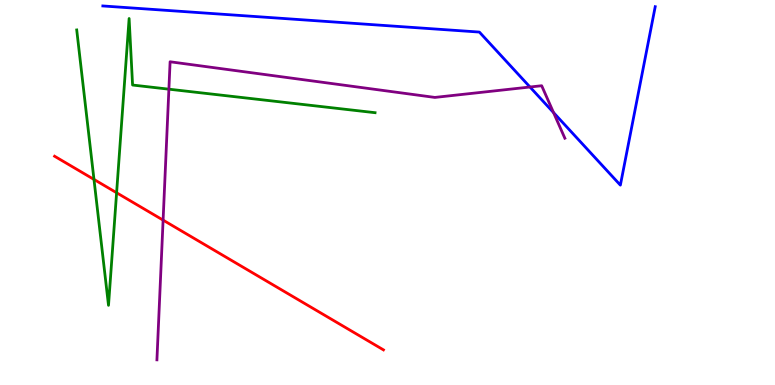[{'lines': ['blue', 'red'], 'intersections': []}, {'lines': ['green', 'red'], 'intersections': [{'x': 1.21, 'y': 5.34}, {'x': 1.5, 'y': 4.99}]}, {'lines': ['purple', 'red'], 'intersections': [{'x': 2.1, 'y': 4.28}]}, {'lines': ['blue', 'green'], 'intersections': []}, {'lines': ['blue', 'purple'], 'intersections': [{'x': 6.84, 'y': 7.74}, {'x': 7.14, 'y': 7.08}]}, {'lines': ['green', 'purple'], 'intersections': [{'x': 2.18, 'y': 7.68}]}]